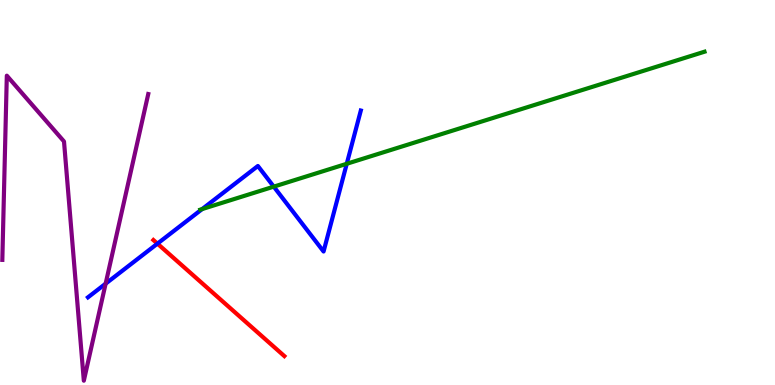[{'lines': ['blue', 'red'], 'intersections': [{'x': 2.03, 'y': 3.67}]}, {'lines': ['green', 'red'], 'intersections': []}, {'lines': ['purple', 'red'], 'intersections': []}, {'lines': ['blue', 'green'], 'intersections': [{'x': 2.61, 'y': 4.57}, {'x': 3.53, 'y': 5.15}, {'x': 4.47, 'y': 5.75}]}, {'lines': ['blue', 'purple'], 'intersections': [{'x': 1.36, 'y': 2.63}]}, {'lines': ['green', 'purple'], 'intersections': []}]